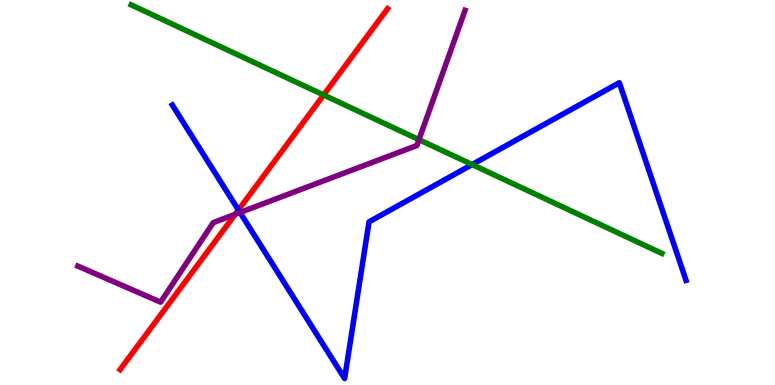[{'lines': ['blue', 'red'], 'intersections': [{'x': 3.08, 'y': 4.55}]}, {'lines': ['green', 'red'], 'intersections': [{'x': 4.18, 'y': 7.53}]}, {'lines': ['purple', 'red'], 'intersections': [{'x': 3.03, 'y': 4.43}]}, {'lines': ['blue', 'green'], 'intersections': [{'x': 6.09, 'y': 5.73}]}, {'lines': ['blue', 'purple'], 'intersections': [{'x': 3.1, 'y': 4.48}]}, {'lines': ['green', 'purple'], 'intersections': [{'x': 5.41, 'y': 6.37}]}]